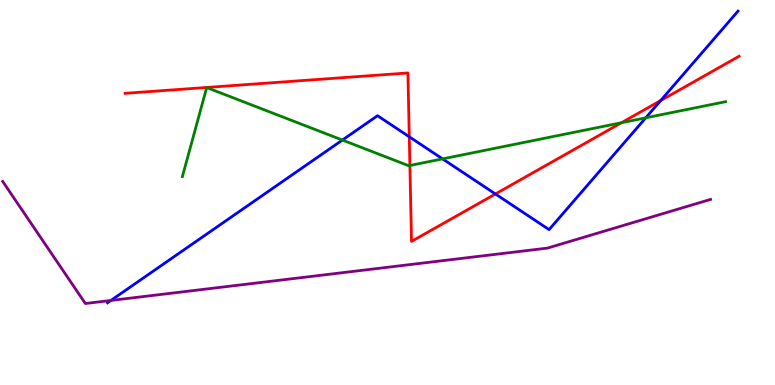[{'lines': ['blue', 'red'], 'intersections': [{'x': 5.28, 'y': 6.45}, {'x': 6.39, 'y': 4.96}, {'x': 8.52, 'y': 7.39}]}, {'lines': ['green', 'red'], 'intersections': [{'x': 5.29, 'y': 5.7}, {'x': 8.02, 'y': 6.81}]}, {'lines': ['purple', 'red'], 'intersections': []}, {'lines': ['blue', 'green'], 'intersections': [{'x': 4.42, 'y': 6.36}, {'x': 5.71, 'y': 5.87}, {'x': 8.33, 'y': 6.94}]}, {'lines': ['blue', 'purple'], 'intersections': [{'x': 1.43, 'y': 2.2}]}, {'lines': ['green', 'purple'], 'intersections': []}]